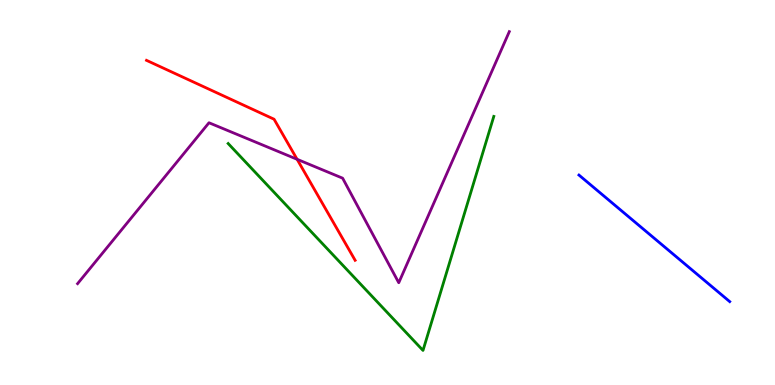[{'lines': ['blue', 'red'], 'intersections': []}, {'lines': ['green', 'red'], 'intersections': []}, {'lines': ['purple', 'red'], 'intersections': [{'x': 3.83, 'y': 5.86}]}, {'lines': ['blue', 'green'], 'intersections': []}, {'lines': ['blue', 'purple'], 'intersections': []}, {'lines': ['green', 'purple'], 'intersections': []}]